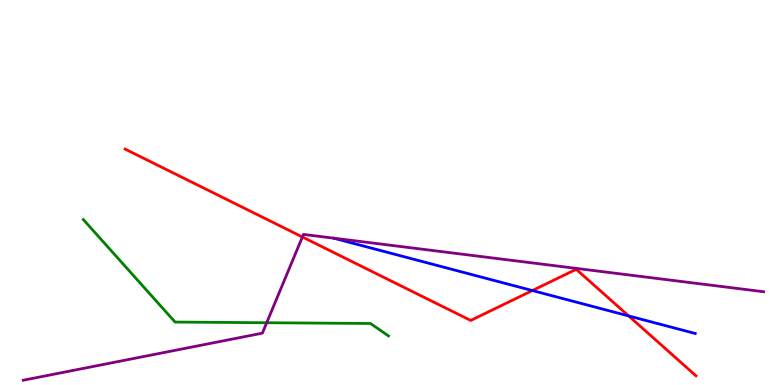[{'lines': ['blue', 'red'], 'intersections': [{'x': 6.87, 'y': 2.45}, {'x': 8.11, 'y': 1.79}]}, {'lines': ['green', 'red'], 'intersections': []}, {'lines': ['purple', 'red'], 'intersections': [{'x': 3.9, 'y': 3.84}]}, {'lines': ['blue', 'green'], 'intersections': []}, {'lines': ['blue', 'purple'], 'intersections': []}, {'lines': ['green', 'purple'], 'intersections': [{'x': 3.44, 'y': 1.62}]}]